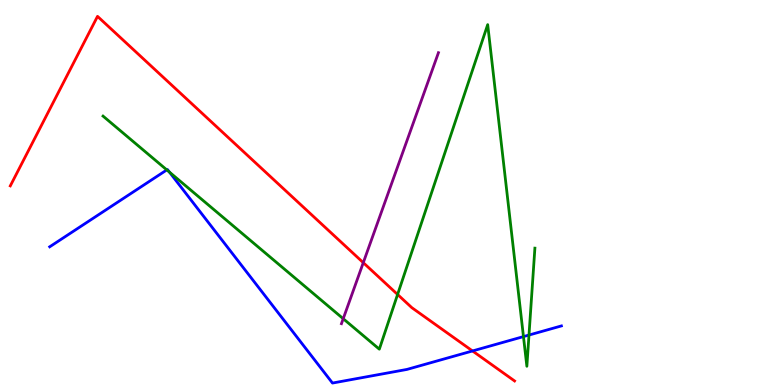[{'lines': ['blue', 'red'], 'intersections': [{'x': 6.1, 'y': 0.884}]}, {'lines': ['green', 'red'], 'intersections': [{'x': 5.13, 'y': 2.35}]}, {'lines': ['purple', 'red'], 'intersections': [{'x': 4.69, 'y': 3.18}]}, {'lines': ['blue', 'green'], 'intersections': [{'x': 2.15, 'y': 5.59}, {'x': 2.19, 'y': 5.53}, {'x': 6.75, 'y': 1.26}, {'x': 6.83, 'y': 1.3}]}, {'lines': ['blue', 'purple'], 'intersections': []}, {'lines': ['green', 'purple'], 'intersections': [{'x': 4.43, 'y': 1.72}]}]